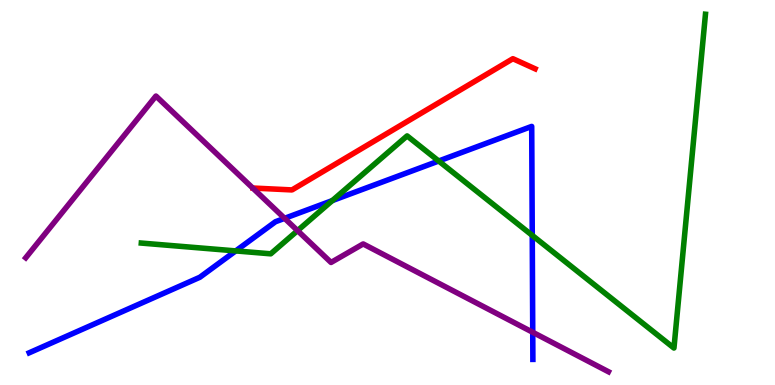[{'lines': ['blue', 'red'], 'intersections': []}, {'lines': ['green', 'red'], 'intersections': []}, {'lines': ['purple', 'red'], 'intersections': []}, {'lines': ['blue', 'green'], 'intersections': [{'x': 3.04, 'y': 3.48}, {'x': 4.29, 'y': 4.79}, {'x': 5.66, 'y': 5.82}, {'x': 6.87, 'y': 3.89}]}, {'lines': ['blue', 'purple'], 'intersections': [{'x': 3.67, 'y': 4.33}, {'x': 6.87, 'y': 1.37}]}, {'lines': ['green', 'purple'], 'intersections': [{'x': 3.84, 'y': 4.01}]}]